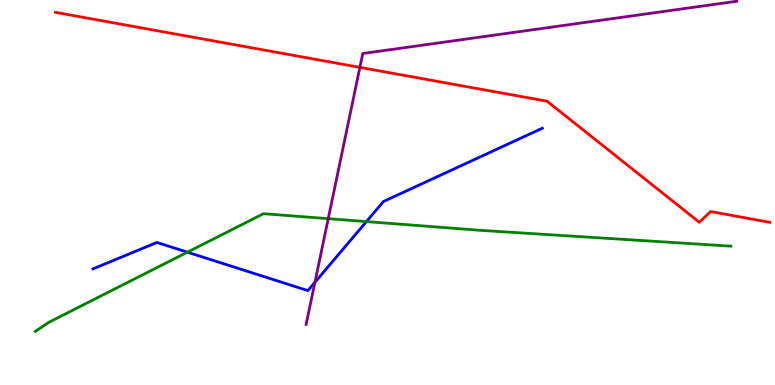[{'lines': ['blue', 'red'], 'intersections': []}, {'lines': ['green', 'red'], 'intersections': []}, {'lines': ['purple', 'red'], 'intersections': [{'x': 4.64, 'y': 8.25}]}, {'lines': ['blue', 'green'], 'intersections': [{'x': 2.42, 'y': 3.45}, {'x': 4.73, 'y': 4.24}]}, {'lines': ['blue', 'purple'], 'intersections': [{'x': 4.06, 'y': 2.67}]}, {'lines': ['green', 'purple'], 'intersections': [{'x': 4.24, 'y': 4.32}]}]